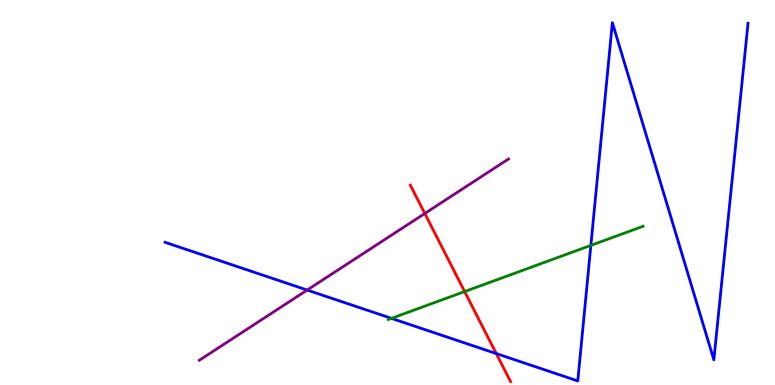[{'lines': ['blue', 'red'], 'intersections': [{'x': 6.4, 'y': 0.816}]}, {'lines': ['green', 'red'], 'intersections': [{'x': 6.0, 'y': 2.43}]}, {'lines': ['purple', 'red'], 'intersections': [{'x': 5.48, 'y': 4.45}]}, {'lines': ['blue', 'green'], 'intersections': [{'x': 5.05, 'y': 1.73}, {'x': 7.62, 'y': 3.63}]}, {'lines': ['blue', 'purple'], 'intersections': [{'x': 3.96, 'y': 2.47}]}, {'lines': ['green', 'purple'], 'intersections': []}]